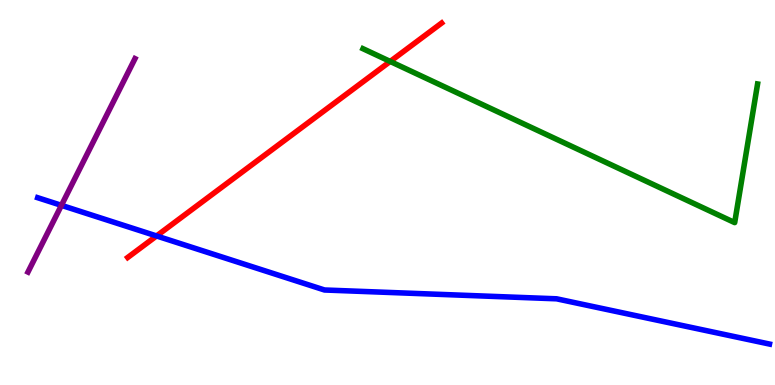[{'lines': ['blue', 'red'], 'intersections': [{'x': 2.02, 'y': 3.87}]}, {'lines': ['green', 'red'], 'intersections': [{'x': 5.03, 'y': 8.4}]}, {'lines': ['purple', 'red'], 'intersections': []}, {'lines': ['blue', 'green'], 'intersections': []}, {'lines': ['blue', 'purple'], 'intersections': [{'x': 0.793, 'y': 4.67}]}, {'lines': ['green', 'purple'], 'intersections': []}]